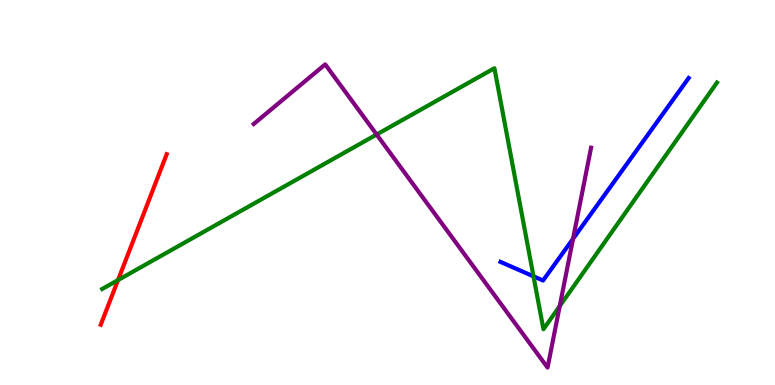[{'lines': ['blue', 'red'], 'intersections': []}, {'lines': ['green', 'red'], 'intersections': [{'x': 1.52, 'y': 2.73}]}, {'lines': ['purple', 'red'], 'intersections': []}, {'lines': ['blue', 'green'], 'intersections': [{'x': 6.88, 'y': 2.82}]}, {'lines': ['blue', 'purple'], 'intersections': [{'x': 7.39, 'y': 3.8}]}, {'lines': ['green', 'purple'], 'intersections': [{'x': 4.86, 'y': 6.51}, {'x': 7.22, 'y': 2.05}]}]